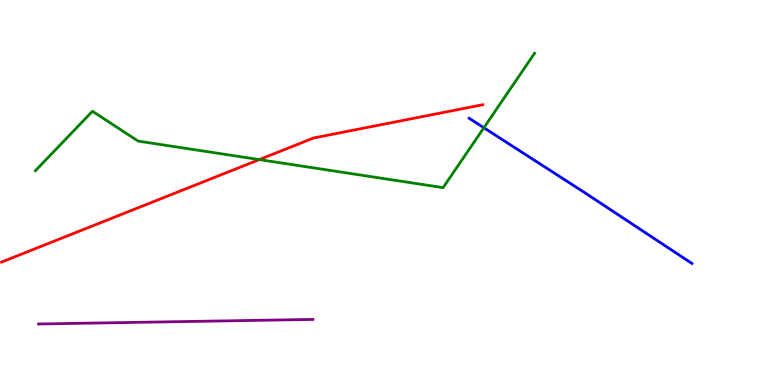[{'lines': ['blue', 'red'], 'intersections': []}, {'lines': ['green', 'red'], 'intersections': [{'x': 3.35, 'y': 5.85}]}, {'lines': ['purple', 'red'], 'intersections': []}, {'lines': ['blue', 'green'], 'intersections': [{'x': 6.24, 'y': 6.68}]}, {'lines': ['blue', 'purple'], 'intersections': []}, {'lines': ['green', 'purple'], 'intersections': []}]